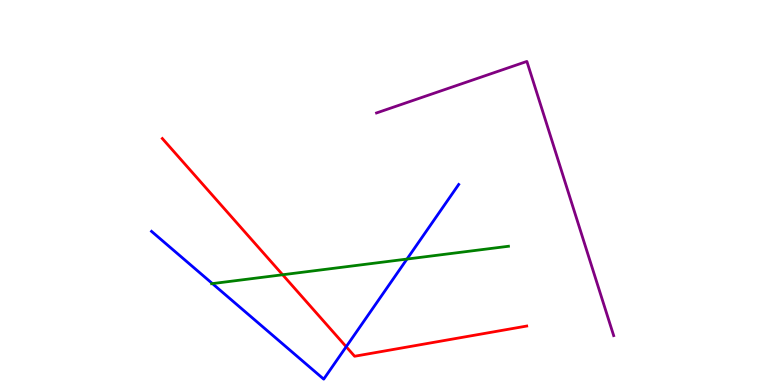[{'lines': ['blue', 'red'], 'intersections': [{'x': 4.47, 'y': 0.994}]}, {'lines': ['green', 'red'], 'intersections': [{'x': 3.65, 'y': 2.86}]}, {'lines': ['purple', 'red'], 'intersections': []}, {'lines': ['blue', 'green'], 'intersections': [{'x': 2.74, 'y': 2.63}, {'x': 5.25, 'y': 3.27}]}, {'lines': ['blue', 'purple'], 'intersections': []}, {'lines': ['green', 'purple'], 'intersections': []}]